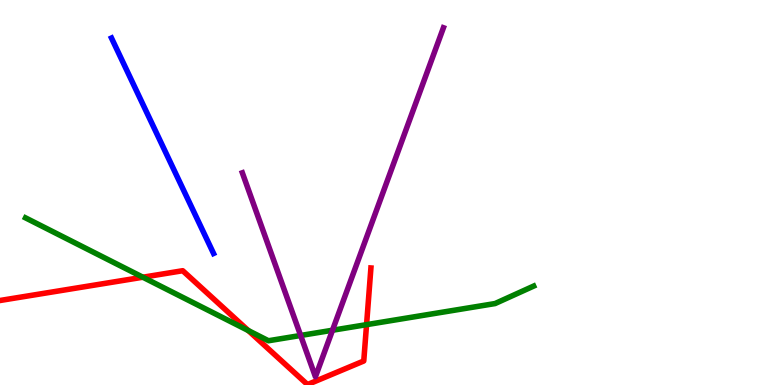[{'lines': ['blue', 'red'], 'intersections': []}, {'lines': ['green', 'red'], 'intersections': [{'x': 1.84, 'y': 2.8}, {'x': 3.2, 'y': 1.41}, {'x': 4.73, 'y': 1.57}]}, {'lines': ['purple', 'red'], 'intersections': []}, {'lines': ['blue', 'green'], 'intersections': []}, {'lines': ['blue', 'purple'], 'intersections': []}, {'lines': ['green', 'purple'], 'intersections': [{'x': 3.88, 'y': 1.29}, {'x': 4.29, 'y': 1.42}]}]